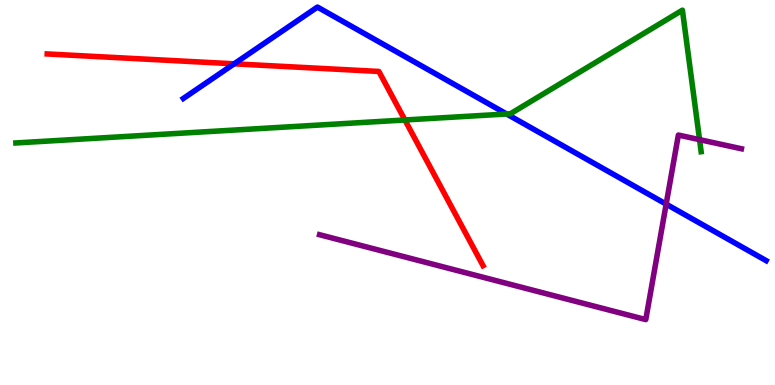[{'lines': ['blue', 'red'], 'intersections': [{'x': 3.02, 'y': 8.34}]}, {'lines': ['green', 'red'], 'intersections': [{'x': 5.22, 'y': 6.88}]}, {'lines': ['purple', 'red'], 'intersections': []}, {'lines': ['blue', 'green'], 'intersections': [{'x': 6.54, 'y': 7.04}]}, {'lines': ['blue', 'purple'], 'intersections': [{'x': 8.6, 'y': 4.7}]}, {'lines': ['green', 'purple'], 'intersections': [{'x': 9.03, 'y': 6.37}]}]